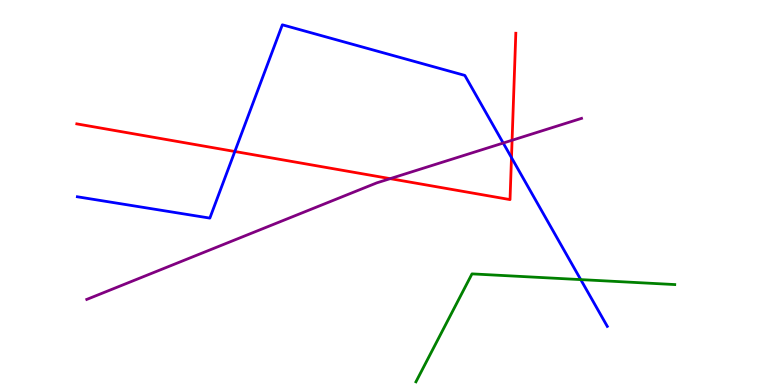[{'lines': ['blue', 'red'], 'intersections': [{'x': 3.03, 'y': 6.07}, {'x': 6.6, 'y': 5.91}]}, {'lines': ['green', 'red'], 'intersections': []}, {'lines': ['purple', 'red'], 'intersections': [{'x': 5.03, 'y': 5.36}, {'x': 6.61, 'y': 6.36}]}, {'lines': ['blue', 'green'], 'intersections': [{'x': 7.49, 'y': 2.74}]}, {'lines': ['blue', 'purple'], 'intersections': [{'x': 6.49, 'y': 6.28}]}, {'lines': ['green', 'purple'], 'intersections': []}]